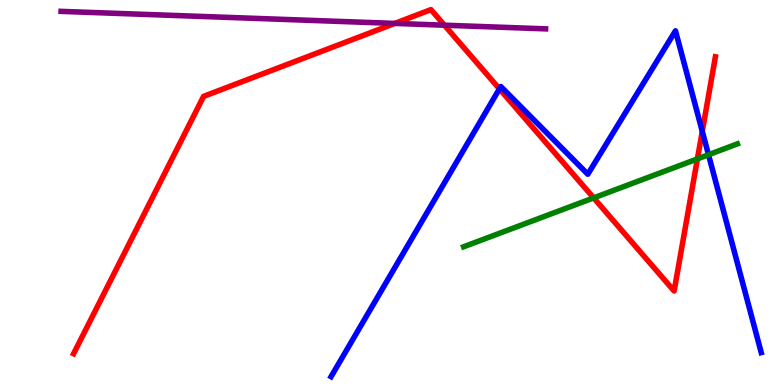[{'lines': ['blue', 'red'], 'intersections': [{'x': 6.44, 'y': 7.69}, {'x': 9.06, 'y': 6.59}]}, {'lines': ['green', 'red'], 'intersections': [{'x': 7.66, 'y': 4.86}, {'x': 9.0, 'y': 5.87}]}, {'lines': ['purple', 'red'], 'intersections': [{'x': 5.09, 'y': 9.39}, {'x': 5.73, 'y': 9.35}]}, {'lines': ['blue', 'green'], 'intersections': [{'x': 9.14, 'y': 5.98}]}, {'lines': ['blue', 'purple'], 'intersections': []}, {'lines': ['green', 'purple'], 'intersections': []}]